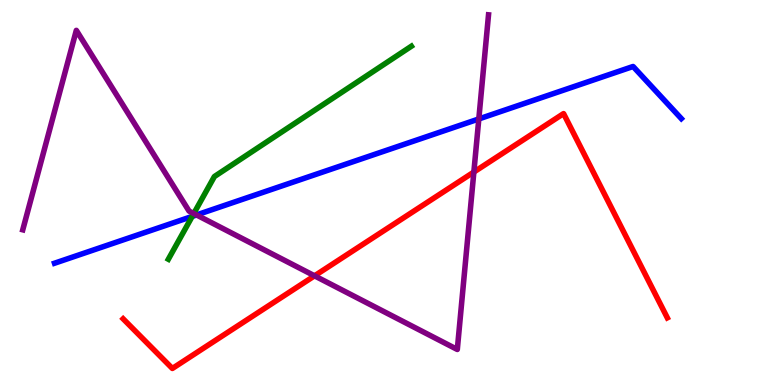[{'lines': ['blue', 'red'], 'intersections': []}, {'lines': ['green', 'red'], 'intersections': []}, {'lines': ['purple', 'red'], 'intersections': [{'x': 4.06, 'y': 2.84}, {'x': 6.11, 'y': 5.53}]}, {'lines': ['blue', 'green'], 'intersections': [{'x': 2.48, 'y': 4.38}]}, {'lines': ['blue', 'purple'], 'intersections': [{'x': 2.54, 'y': 4.42}, {'x': 6.18, 'y': 6.91}]}, {'lines': ['green', 'purple'], 'intersections': [{'x': 2.5, 'y': 4.45}]}]